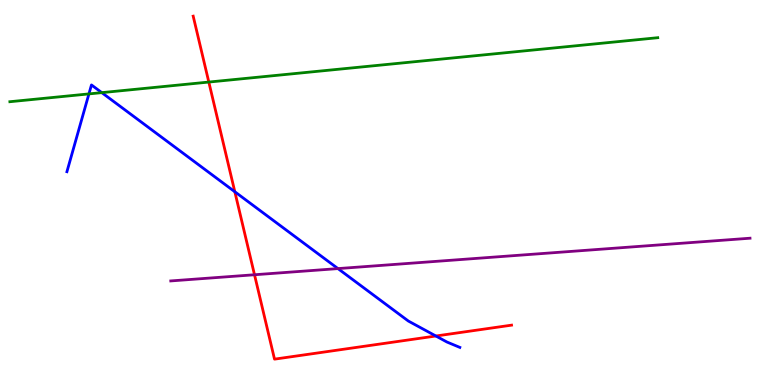[{'lines': ['blue', 'red'], 'intersections': [{'x': 3.03, 'y': 5.02}, {'x': 5.62, 'y': 1.27}]}, {'lines': ['green', 'red'], 'intersections': [{'x': 2.69, 'y': 7.87}]}, {'lines': ['purple', 'red'], 'intersections': [{'x': 3.28, 'y': 2.86}]}, {'lines': ['blue', 'green'], 'intersections': [{'x': 1.15, 'y': 7.56}, {'x': 1.31, 'y': 7.59}]}, {'lines': ['blue', 'purple'], 'intersections': [{'x': 4.36, 'y': 3.02}]}, {'lines': ['green', 'purple'], 'intersections': []}]